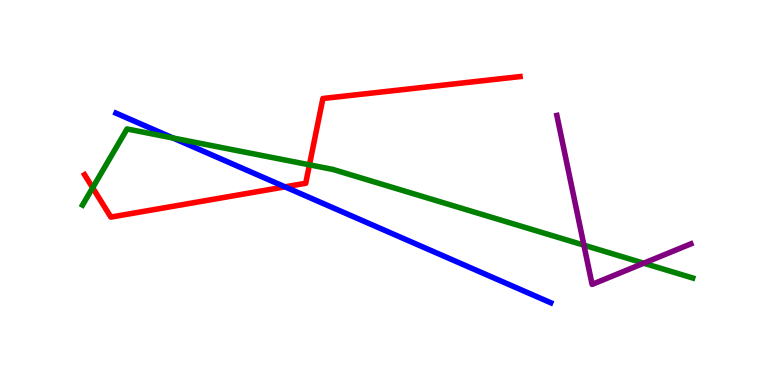[{'lines': ['blue', 'red'], 'intersections': [{'x': 3.68, 'y': 5.15}]}, {'lines': ['green', 'red'], 'intersections': [{'x': 1.2, 'y': 5.12}, {'x': 3.99, 'y': 5.72}]}, {'lines': ['purple', 'red'], 'intersections': []}, {'lines': ['blue', 'green'], 'intersections': [{'x': 2.23, 'y': 6.42}]}, {'lines': ['blue', 'purple'], 'intersections': []}, {'lines': ['green', 'purple'], 'intersections': [{'x': 7.53, 'y': 3.63}, {'x': 8.31, 'y': 3.16}]}]